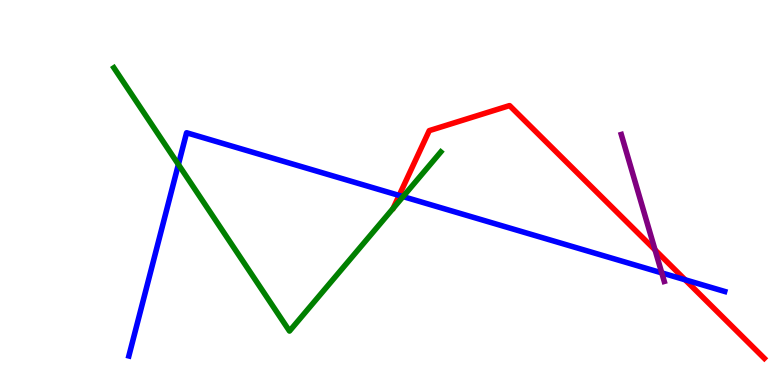[{'lines': ['blue', 'red'], 'intersections': [{'x': 5.15, 'y': 4.92}, {'x': 8.84, 'y': 2.73}]}, {'lines': ['green', 'red'], 'intersections': []}, {'lines': ['purple', 'red'], 'intersections': [{'x': 8.45, 'y': 3.51}]}, {'lines': ['blue', 'green'], 'intersections': [{'x': 2.3, 'y': 5.73}, {'x': 5.2, 'y': 4.89}]}, {'lines': ['blue', 'purple'], 'intersections': [{'x': 8.54, 'y': 2.91}]}, {'lines': ['green', 'purple'], 'intersections': []}]